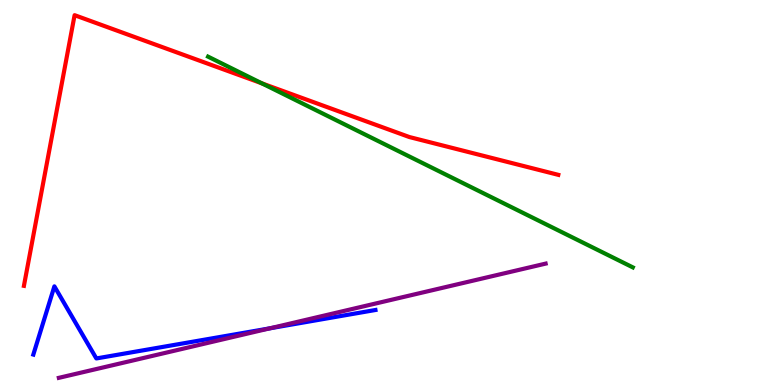[{'lines': ['blue', 'red'], 'intersections': []}, {'lines': ['green', 'red'], 'intersections': [{'x': 3.38, 'y': 7.83}]}, {'lines': ['purple', 'red'], 'intersections': []}, {'lines': ['blue', 'green'], 'intersections': []}, {'lines': ['blue', 'purple'], 'intersections': [{'x': 3.48, 'y': 1.47}]}, {'lines': ['green', 'purple'], 'intersections': []}]